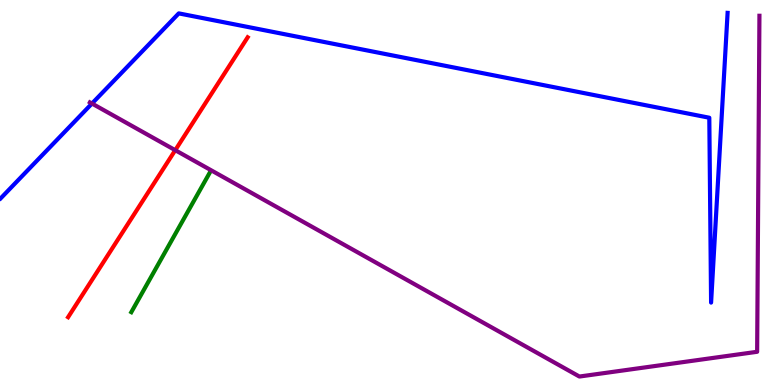[{'lines': ['blue', 'red'], 'intersections': []}, {'lines': ['green', 'red'], 'intersections': []}, {'lines': ['purple', 'red'], 'intersections': [{'x': 2.26, 'y': 6.1}]}, {'lines': ['blue', 'green'], 'intersections': []}, {'lines': ['blue', 'purple'], 'intersections': [{'x': 1.19, 'y': 7.31}]}, {'lines': ['green', 'purple'], 'intersections': []}]